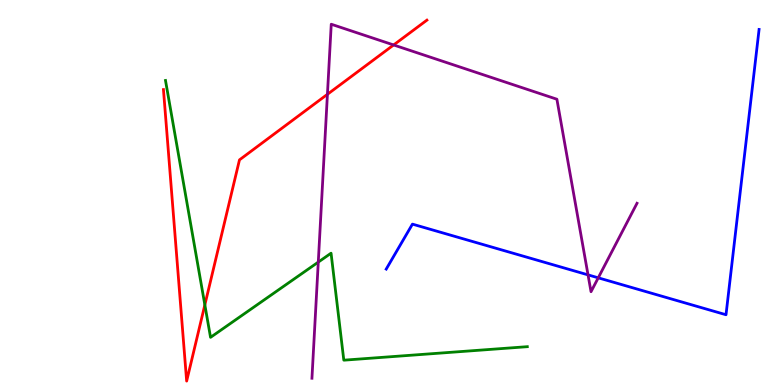[{'lines': ['blue', 'red'], 'intersections': []}, {'lines': ['green', 'red'], 'intersections': [{'x': 2.64, 'y': 2.08}]}, {'lines': ['purple', 'red'], 'intersections': [{'x': 4.22, 'y': 7.55}, {'x': 5.08, 'y': 8.83}]}, {'lines': ['blue', 'green'], 'intersections': []}, {'lines': ['blue', 'purple'], 'intersections': [{'x': 7.59, 'y': 2.86}, {'x': 7.72, 'y': 2.78}]}, {'lines': ['green', 'purple'], 'intersections': [{'x': 4.11, 'y': 3.19}]}]